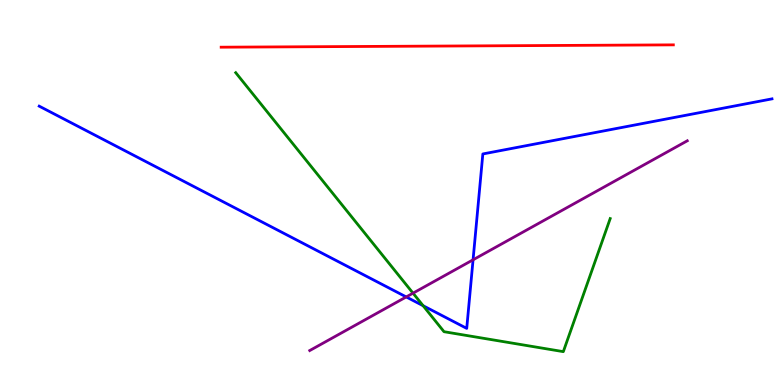[{'lines': ['blue', 'red'], 'intersections': []}, {'lines': ['green', 'red'], 'intersections': []}, {'lines': ['purple', 'red'], 'intersections': []}, {'lines': ['blue', 'green'], 'intersections': [{'x': 5.46, 'y': 2.06}]}, {'lines': ['blue', 'purple'], 'intersections': [{'x': 5.24, 'y': 2.29}, {'x': 6.1, 'y': 3.25}]}, {'lines': ['green', 'purple'], 'intersections': [{'x': 5.33, 'y': 2.39}]}]